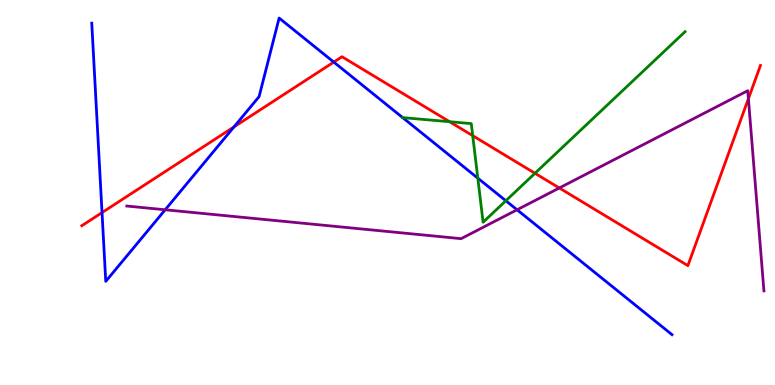[{'lines': ['blue', 'red'], 'intersections': [{'x': 1.32, 'y': 4.48}, {'x': 3.02, 'y': 6.7}, {'x': 4.31, 'y': 8.39}]}, {'lines': ['green', 'red'], 'intersections': [{'x': 5.8, 'y': 6.84}, {'x': 6.1, 'y': 6.48}, {'x': 6.9, 'y': 5.5}]}, {'lines': ['purple', 'red'], 'intersections': [{'x': 7.22, 'y': 5.12}, {'x': 9.66, 'y': 7.44}]}, {'lines': ['blue', 'green'], 'intersections': [{'x': 5.2, 'y': 6.95}, {'x': 6.17, 'y': 5.37}, {'x': 6.53, 'y': 4.79}]}, {'lines': ['blue', 'purple'], 'intersections': [{'x': 2.13, 'y': 4.55}, {'x': 6.67, 'y': 4.55}]}, {'lines': ['green', 'purple'], 'intersections': []}]